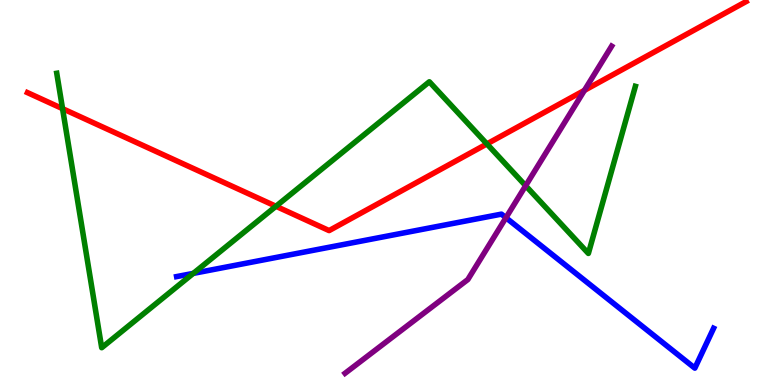[{'lines': ['blue', 'red'], 'intersections': []}, {'lines': ['green', 'red'], 'intersections': [{'x': 0.807, 'y': 7.18}, {'x': 3.56, 'y': 4.64}, {'x': 6.28, 'y': 6.26}]}, {'lines': ['purple', 'red'], 'intersections': [{'x': 7.54, 'y': 7.65}]}, {'lines': ['blue', 'green'], 'intersections': [{'x': 2.49, 'y': 2.9}]}, {'lines': ['blue', 'purple'], 'intersections': [{'x': 6.53, 'y': 4.35}]}, {'lines': ['green', 'purple'], 'intersections': [{'x': 6.78, 'y': 5.18}]}]